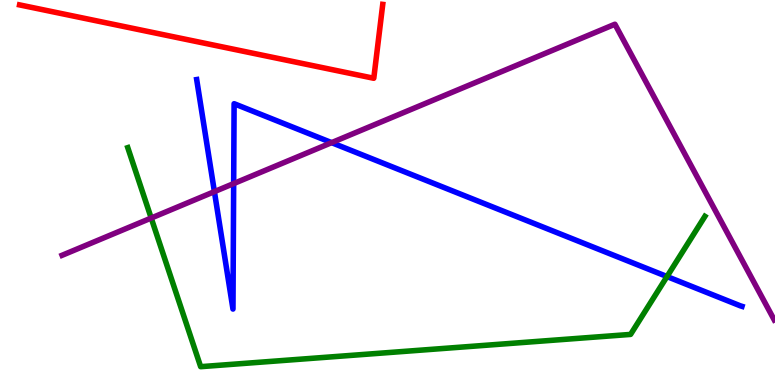[{'lines': ['blue', 'red'], 'intersections': []}, {'lines': ['green', 'red'], 'intersections': []}, {'lines': ['purple', 'red'], 'intersections': []}, {'lines': ['blue', 'green'], 'intersections': [{'x': 8.61, 'y': 2.82}]}, {'lines': ['blue', 'purple'], 'intersections': [{'x': 2.77, 'y': 5.02}, {'x': 3.02, 'y': 5.23}, {'x': 4.28, 'y': 6.29}]}, {'lines': ['green', 'purple'], 'intersections': [{'x': 1.95, 'y': 4.34}]}]